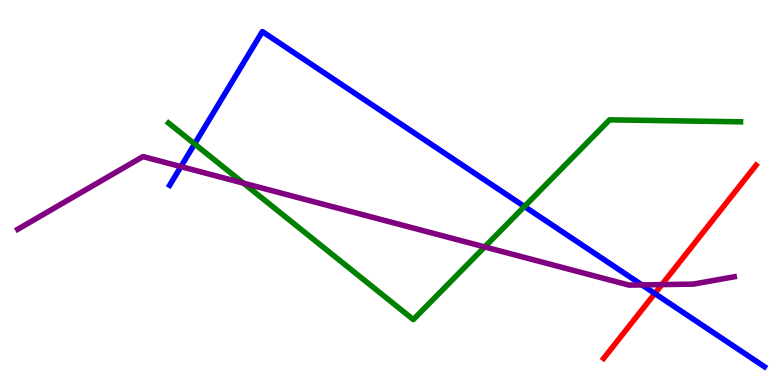[{'lines': ['blue', 'red'], 'intersections': [{'x': 8.45, 'y': 2.38}]}, {'lines': ['green', 'red'], 'intersections': []}, {'lines': ['purple', 'red'], 'intersections': [{'x': 8.54, 'y': 2.61}]}, {'lines': ['blue', 'green'], 'intersections': [{'x': 2.51, 'y': 6.26}, {'x': 6.77, 'y': 4.64}]}, {'lines': ['blue', 'purple'], 'intersections': [{'x': 2.33, 'y': 5.67}, {'x': 8.28, 'y': 2.6}]}, {'lines': ['green', 'purple'], 'intersections': [{'x': 3.14, 'y': 5.24}, {'x': 6.25, 'y': 3.59}]}]